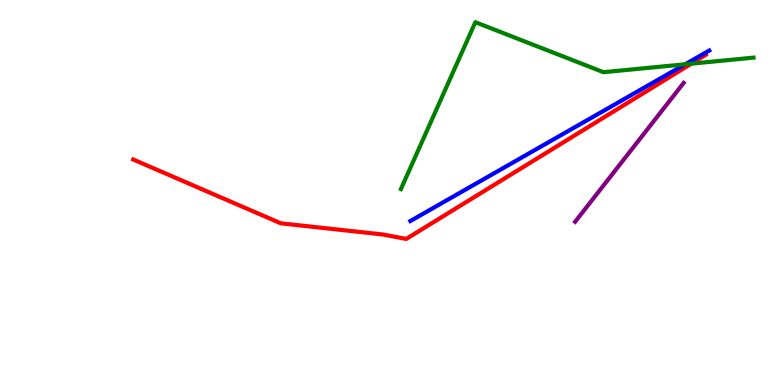[{'lines': ['blue', 'red'], 'intersections': []}, {'lines': ['green', 'red'], 'intersections': [{'x': 8.92, 'y': 8.35}]}, {'lines': ['purple', 'red'], 'intersections': []}, {'lines': ['blue', 'green'], 'intersections': [{'x': 8.84, 'y': 8.33}]}, {'lines': ['blue', 'purple'], 'intersections': []}, {'lines': ['green', 'purple'], 'intersections': []}]